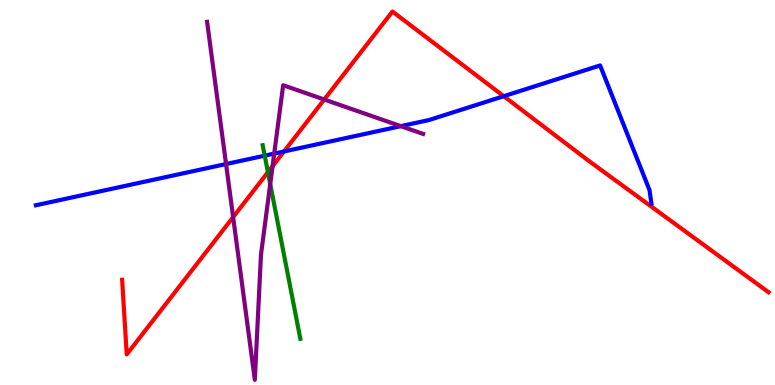[{'lines': ['blue', 'red'], 'intersections': [{'x': 3.66, 'y': 6.07}, {'x': 6.5, 'y': 7.5}]}, {'lines': ['green', 'red'], 'intersections': [{'x': 3.46, 'y': 5.53}]}, {'lines': ['purple', 'red'], 'intersections': [{'x': 3.01, 'y': 4.36}, {'x': 3.52, 'y': 5.68}, {'x': 4.18, 'y': 7.42}]}, {'lines': ['blue', 'green'], 'intersections': [{'x': 3.42, 'y': 5.96}]}, {'lines': ['blue', 'purple'], 'intersections': [{'x': 2.92, 'y': 5.74}, {'x': 3.54, 'y': 6.01}, {'x': 5.17, 'y': 6.72}]}, {'lines': ['green', 'purple'], 'intersections': [{'x': 3.49, 'y': 5.22}]}]